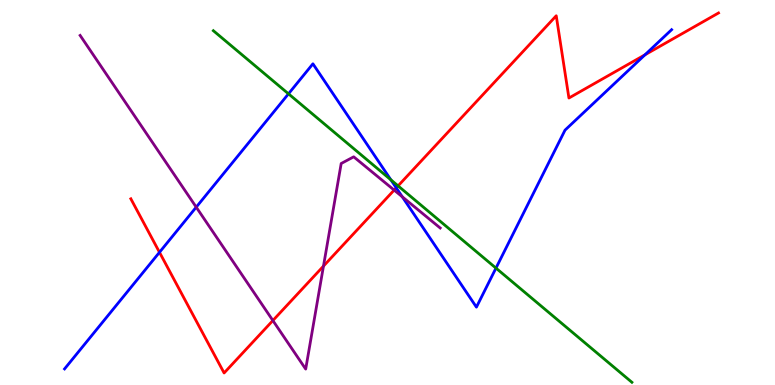[{'lines': ['blue', 'red'], 'intersections': [{'x': 2.06, 'y': 3.45}, {'x': 5.11, 'y': 5.12}, {'x': 8.32, 'y': 8.58}]}, {'lines': ['green', 'red'], 'intersections': [{'x': 5.14, 'y': 5.17}]}, {'lines': ['purple', 'red'], 'intersections': [{'x': 3.52, 'y': 1.67}, {'x': 4.17, 'y': 3.09}, {'x': 5.09, 'y': 5.06}]}, {'lines': ['blue', 'green'], 'intersections': [{'x': 3.72, 'y': 7.56}, {'x': 5.04, 'y': 5.33}, {'x': 6.4, 'y': 3.04}]}, {'lines': ['blue', 'purple'], 'intersections': [{'x': 2.53, 'y': 4.62}, {'x': 5.19, 'y': 4.89}]}, {'lines': ['green', 'purple'], 'intersections': []}]